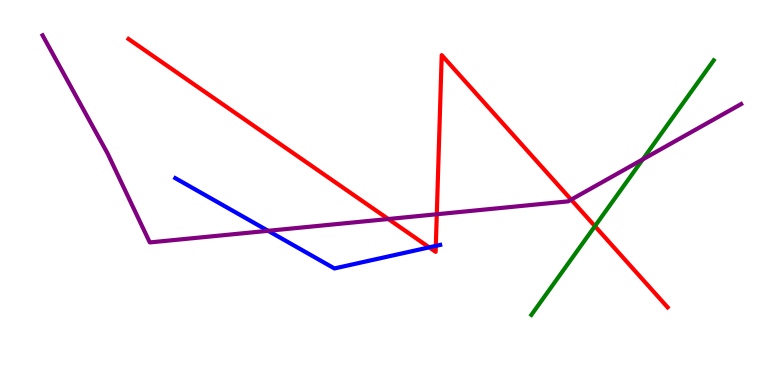[{'lines': ['blue', 'red'], 'intersections': [{'x': 5.54, 'y': 3.58}, {'x': 5.62, 'y': 3.61}]}, {'lines': ['green', 'red'], 'intersections': [{'x': 7.68, 'y': 4.13}]}, {'lines': ['purple', 'red'], 'intersections': [{'x': 5.01, 'y': 4.31}, {'x': 5.64, 'y': 4.43}, {'x': 7.37, 'y': 4.81}]}, {'lines': ['blue', 'green'], 'intersections': []}, {'lines': ['blue', 'purple'], 'intersections': [{'x': 3.46, 'y': 4.0}]}, {'lines': ['green', 'purple'], 'intersections': [{'x': 8.29, 'y': 5.86}]}]